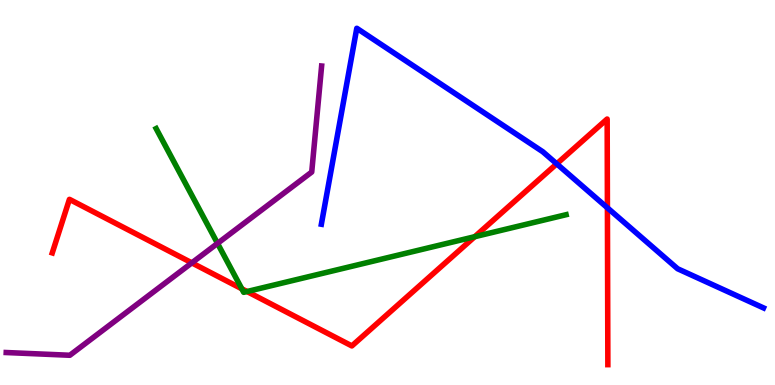[{'lines': ['blue', 'red'], 'intersections': [{'x': 7.18, 'y': 5.74}, {'x': 7.84, 'y': 4.6}]}, {'lines': ['green', 'red'], 'intersections': [{'x': 3.12, 'y': 2.5}, {'x': 3.19, 'y': 2.43}, {'x': 6.13, 'y': 3.85}]}, {'lines': ['purple', 'red'], 'intersections': [{'x': 2.48, 'y': 3.17}]}, {'lines': ['blue', 'green'], 'intersections': []}, {'lines': ['blue', 'purple'], 'intersections': []}, {'lines': ['green', 'purple'], 'intersections': [{'x': 2.81, 'y': 3.68}]}]